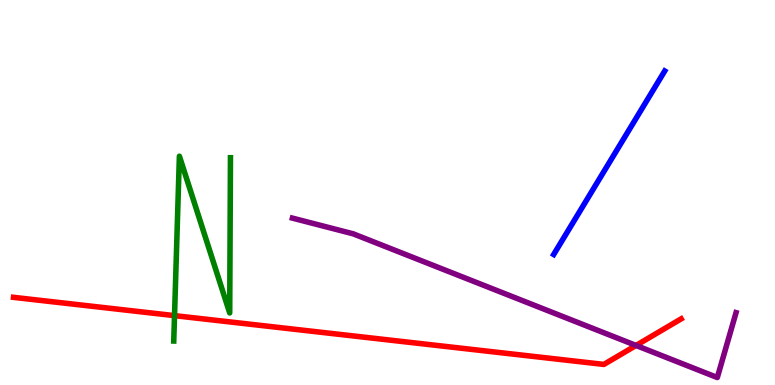[{'lines': ['blue', 'red'], 'intersections': []}, {'lines': ['green', 'red'], 'intersections': [{'x': 2.25, 'y': 1.8}]}, {'lines': ['purple', 'red'], 'intersections': [{'x': 8.21, 'y': 1.03}]}, {'lines': ['blue', 'green'], 'intersections': []}, {'lines': ['blue', 'purple'], 'intersections': []}, {'lines': ['green', 'purple'], 'intersections': []}]